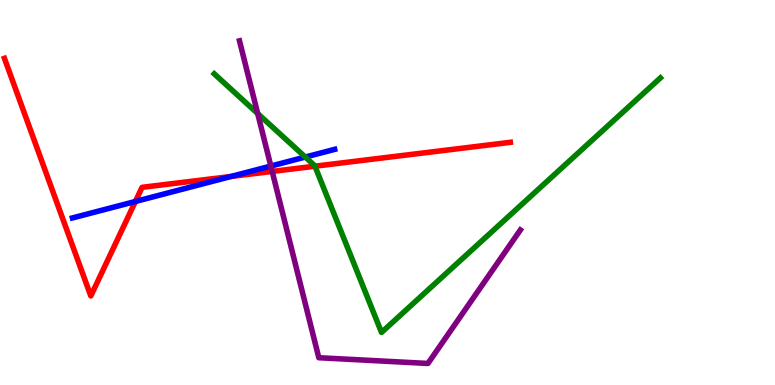[{'lines': ['blue', 'red'], 'intersections': [{'x': 1.75, 'y': 4.77}, {'x': 2.98, 'y': 5.42}]}, {'lines': ['green', 'red'], 'intersections': [{'x': 4.06, 'y': 5.68}]}, {'lines': ['purple', 'red'], 'intersections': [{'x': 3.51, 'y': 5.55}]}, {'lines': ['blue', 'green'], 'intersections': [{'x': 3.94, 'y': 5.92}]}, {'lines': ['blue', 'purple'], 'intersections': [{'x': 3.49, 'y': 5.69}]}, {'lines': ['green', 'purple'], 'intersections': [{'x': 3.33, 'y': 7.05}]}]